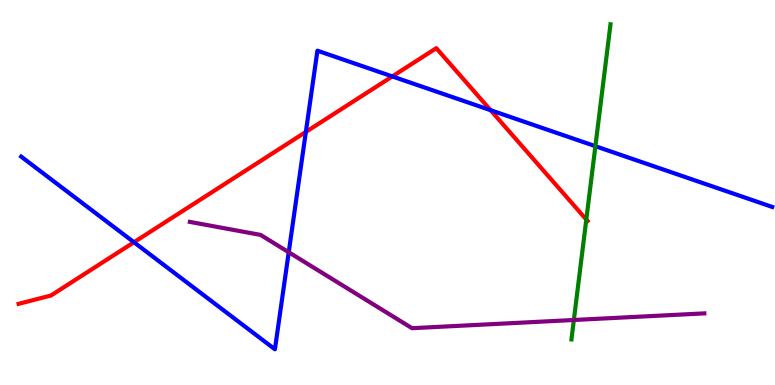[{'lines': ['blue', 'red'], 'intersections': [{'x': 1.73, 'y': 3.71}, {'x': 3.95, 'y': 6.57}, {'x': 5.06, 'y': 8.01}, {'x': 6.33, 'y': 7.14}]}, {'lines': ['green', 'red'], 'intersections': [{'x': 7.57, 'y': 4.3}]}, {'lines': ['purple', 'red'], 'intersections': []}, {'lines': ['blue', 'green'], 'intersections': [{'x': 7.68, 'y': 6.2}]}, {'lines': ['blue', 'purple'], 'intersections': [{'x': 3.73, 'y': 3.45}]}, {'lines': ['green', 'purple'], 'intersections': [{'x': 7.4, 'y': 1.69}]}]